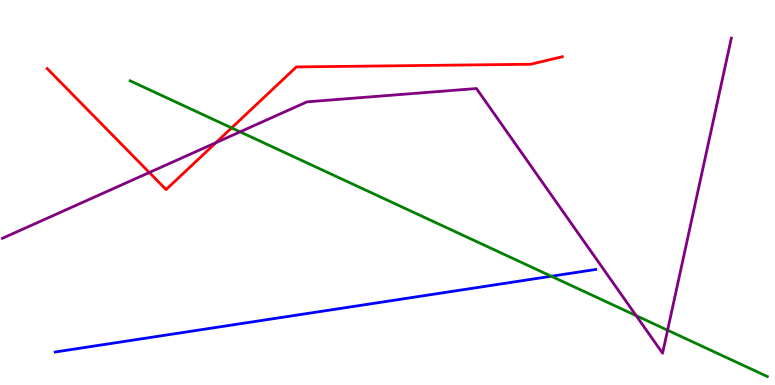[{'lines': ['blue', 'red'], 'intersections': []}, {'lines': ['green', 'red'], 'intersections': [{'x': 2.99, 'y': 6.68}]}, {'lines': ['purple', 'red'], 'intersections': [{'x': 1.93, 'y': 5.52}, {'x': 2.79, 'y': 6.29}]}, {'lines': ['blue', 'green'], 'intersections': [{'x': 7.11, 'y': 2.82}]}, {'lines': ['blue', 'purple'], 'intersections': []}, {'lines': ['green', 'purple'], 'intersections': [{'x': 3.1, 'y': 6.58}, {'x': 8.21, 'y': 1.8}, {'x': 8.61, 'y': 1.42}]}]